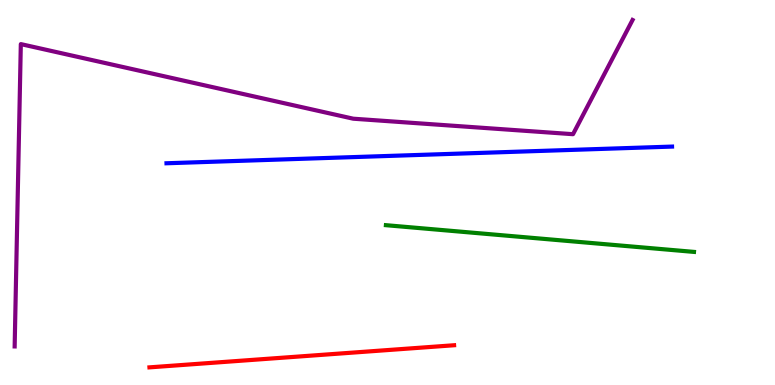[{'lines': ['blue', 'red'], 'intersections': []}, {'lines': ['green', 'red'], 'intersections': []}, {'lines': ['purple', 'red'], 'intersections': []}, {'lines': ['blue', 'green'], 'intersections': []}, {'lines': ['blue', 'purple'], 'intersections': []}, {'lines': ['green', 'purple'], 'intersections': []}]